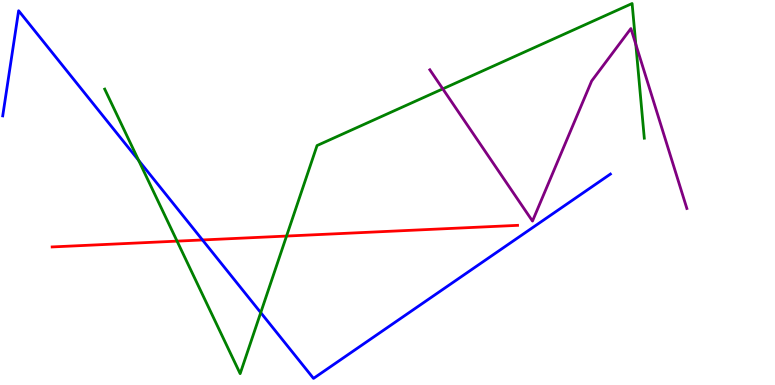[{'lines': ['blue', 'red'], 'intersections': [{'x': 2.61, 'y': 3.77}]}, {'lines': ['green', 'red'], 'intersections': [{'x': 2.28, 'y': 3.74}, {'x': 3.7, 'y': 3.87}]}, {'lines': ['purple', 'red'], 'intersections': []}, {'lines': ['blue', 'green'], 'intersections': [{'x': 1.79, 'y': 5.84}, {'x': 3.36, 'y': 1.88}]}, {'lines': ['blue', 'purple'], 'intersections': []}, {'lines': ['green', 'purple'], 'intersections': [{'x': 5.71, 'y': 7.69}, {'x': 8.2, 'y': 8.85}]}]